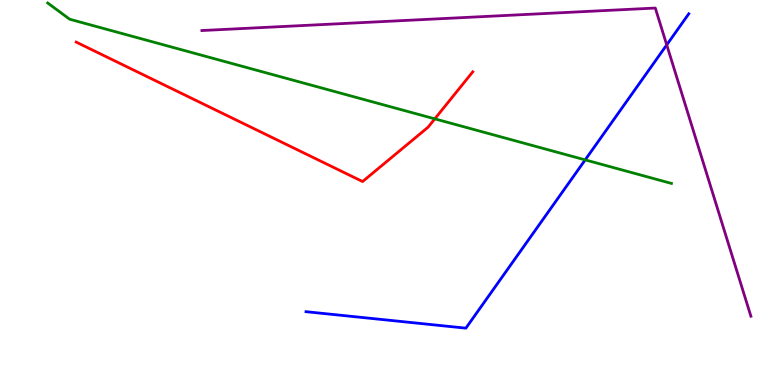[{'lines': ['blue', 'red'], 'intersections': []}, {'lines': ['green', 'red'], 'intersections': [{'x': 5.61, 'y': 6.91}]}, {'lines': ['purple', 'red'], 'intersections': []}, {'lines': ['blue', 'green'], 'intersections': [{'x': 7.55, 'y': 5.85}]}, {'lines': ['blue', 'purple'], 'intersections': [{'x': 8.6, 'y': 8.83}]}, {'lines': ['green', 'purple'], 'intersections': []}]